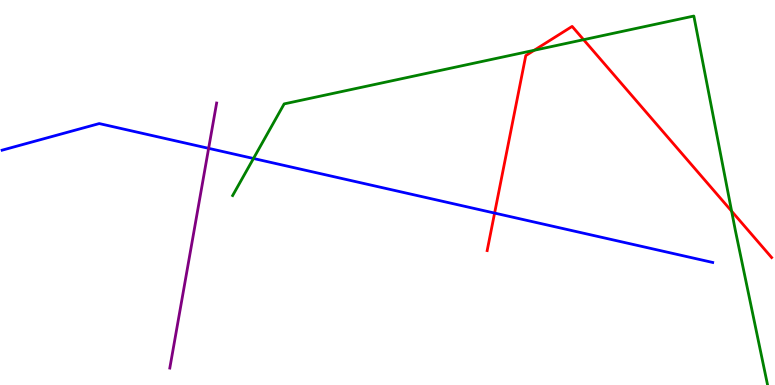[{'lines': ['blue', 'red'], 'intersections': [{'x': 6.38, 'y': 4.47}]}, {'lines': ['green', 'red'], 'intersections': [{'x': 6.89, 'y': 8.69}, {'x': 7.53, 'y': 8.97}, {'x': 9.44, 'y': 4.51}]}, {'lines': ['purple', 'red'], 'intersections': []}, {'lines': ['blue', 'green'], 'intersections': [{'x': 3.27, 'y': 5.88}]}, {'lines': ['blue', 'purple'], 'intersections': [{'x': 2.69, 'y': 6.15}]}, {'lines': ['green', 'purple'], 'intersections': []}]